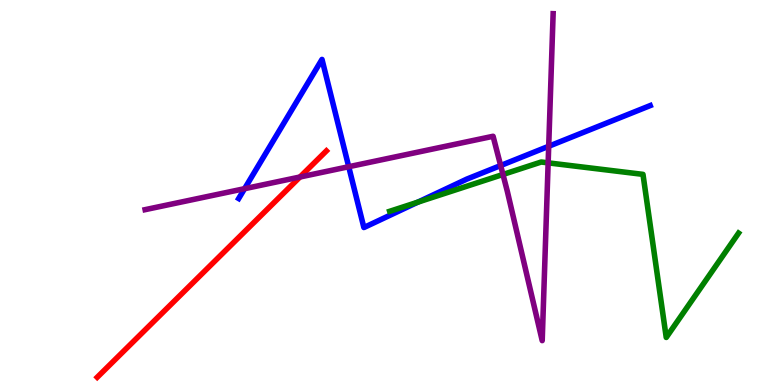[{'lines': ['blue', 'red'], 'intersections': []}, {'lines': ['green', 'red'], 'intersections': []}, {'lines': ['purple', 'red'], 'intersections': [{'x': 3.87, 'y': 5.4}]}, {'lines': ['blue', 'green'], 'intersections': [{'x': 5.39, 'y': 4.75}]}, {'lines': ['blue', 'purple'], 'intersections': [{'x': 3.16, 'y': 5.1}, {'x': 4.5, 'y': 5.67}, {'x': 6.46, 'y': 5.7}, {'x': 7.08, 'y': 6.2}]}, {'lines': ['green', 'purple'], 'intersections': [{'x': 6.49, 'y': 5.47}, {'x': 7.07, 'y': 5.77}]}]